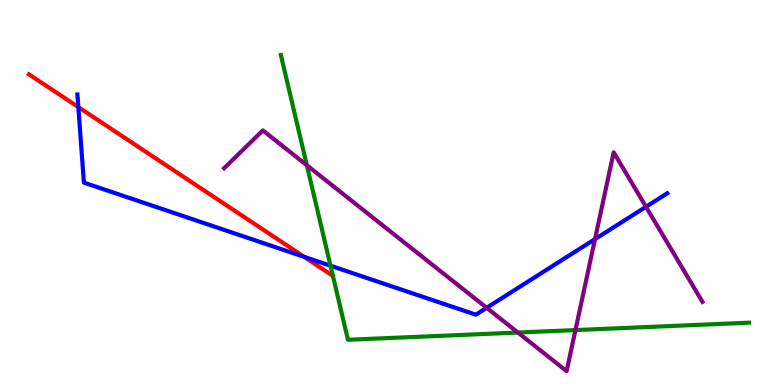[{'lines': ['blue', 'red'], 'intersections': [{'x': 1.01, 'y': 7.22}, {'x': 3.93, 'y': 3.33}]}, {'lines': ['green', 'red'], 'intersections': []}, {'lines': ['purple', 'red'], 'intersections': []}, {'lines': ['blue', 'green'], 'intersections': [{'x': 4.26, 'y': 3.1}]}, {'lines': ['blue', 'purple'], 'intersections': [{'x': 6.28, 'y': 2.01}, {'x': 7.68, 'y': 3.79}, {'x': 8.34, 'y': 4.63}]}, {'lines': ['green', 'purple'], 'intersections': [{'x': 3.96, 'y': 5.71}, {'x': 6.68, 'y': 1.36}, {'x': 7.43, 'y': 1.43}]}]